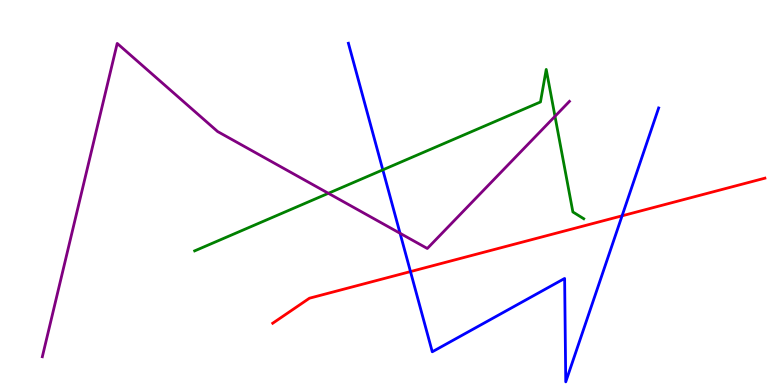[{'lines': ['blue', 'red'], 'intersections': [{'x': 5.3, 'y': 2.95}, {'x': 8.03, 'y': 4.39}]}, {'lines': ['green', 'red'], 'intersections': []}, {'lines': ['purple', 'red'], 'intersections': []}, {'lines': ['blue', 'green'], 'intersections': [{'x': 4.94, 'y': 5.59}]}, {'lines': ['blue', 'purple'], 'intersections': [{'x': 5.16, 'y': 3.94}]}, {'lines': ['green', 'purple'], 'intersections': [{'x': 4.24, 'y': 4.98}, {'x': 7.16, 'y': 6.98}]}]